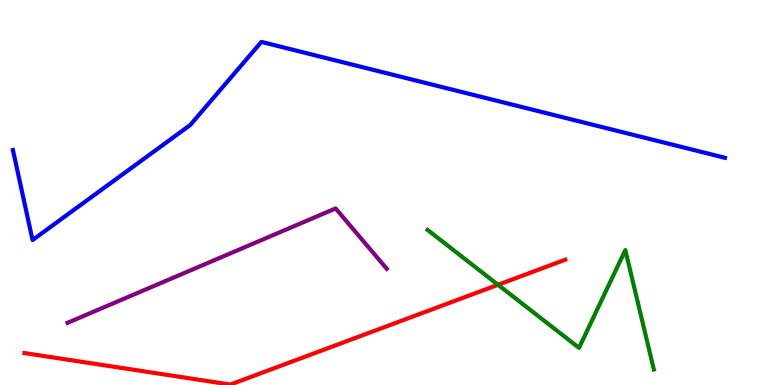[{'lines': ['blue', 'red'], 'intersections': []}, {'lines': ['green', 'red'], 'intersections': [{'x': 6.43, 'y': 2.6}]}, {'lines': ['purple', 'red'], 'intersections': []}, {'lines': ['blue', 'green'], 'intersections': []}, {'lines': ['blue', 'purple'], 'intersections': []}, {'lines': ['green', 'purple'], 'intersections': []}]